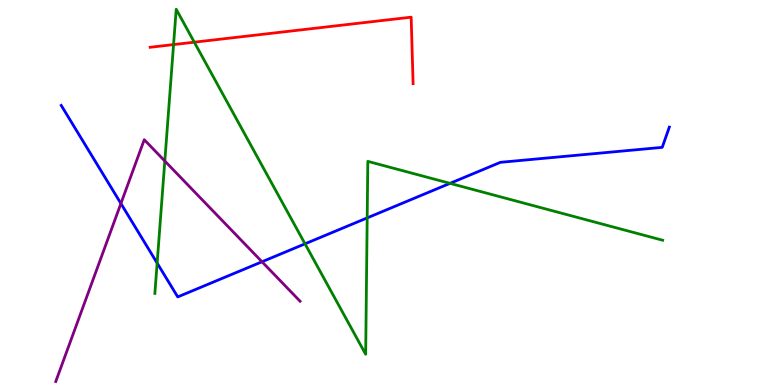[{'lines': ['blue', 'red'], 'intersections': []}, {'lines': ['green', 'red'], 'intersections': [{'x': 2.24, 'y': 8.84}, {'x': 2.51, 'y': 8.9}]}, {'lines': ['purple', 'red'], 'intersections': []}, {'lines': ['blue', 'green'], 'intersections': [{'x': 2.03, 'y': 3.17}, {'x': 3.94, 'y': 3.67}, {'x': 4.74, 'y': 4.34}, {'x': 5.81, 'y': 5.24}]}, {'lines': ['blue', 'purple'], 'intersections': [{'x': 1.56, 'y': 4.71}, {'x': 3.38, 'y': 3.2}]}, {'lines': ['green', 'purple'], 'intersections': [{'x': 2.13, 'y': 5.82}]}]